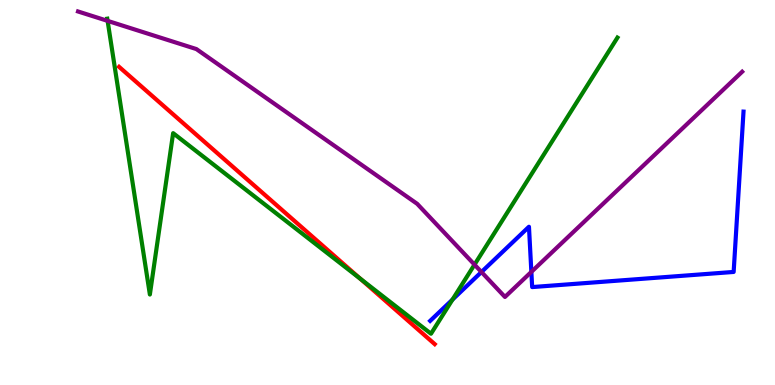[{'lines': ['blue', 'red'], 'intersections': []}, {'lines': ['green', 'red'], 'intersections': [{'x': 4.65, 'y': 2.76}]}, {'lines': ['purple', 'red'], 'intersections': []}, {'lines': ['blue', 'green'], 'intersections': [{'x': 5.84, 'y': 2.22}]}, {'lines': ['blue', 'purple'], 'intersections': [{'x': 6.21, 'y': 2.93}, {'x': 6.86, 'y': 2.94}]}, {'lines': ['green', 'purple'], 'intersections': [{'x': 1.39, 'y': 9.46}, {'x': 6.12, 'y': 3.13}]}]